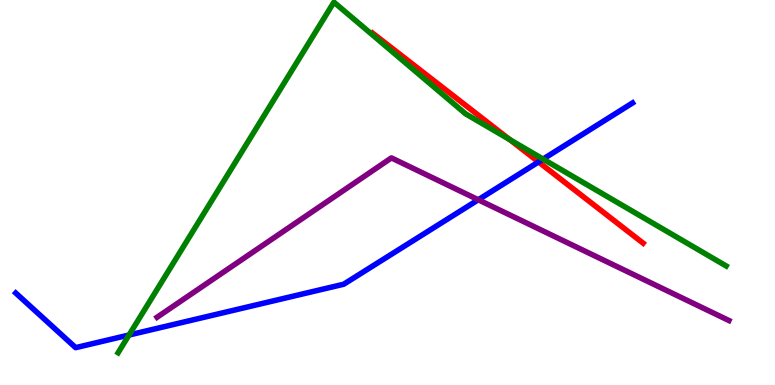[{'lines': ['blue', 'red'], 'intersections': [{'x': 6.95, 'y': 5.79}]}, {'lines': ['green', 'red'], 'intersections': [{'x': 6.58, 'y': 6.37}]}, {'lines': ['purple', 'red'], 'intersections': []}, {'lines': ['blue', 'green'], 'intersections': [{'x': 1.66, 'y': 1.3}, {'x': 7.01, 'y': 5.87}]}, {'lines': ['blue', 'purple'], 'intersections': [{'x': 6.17, 'y': 4.81}]}, {'lines': ['green', 'purple'], 'intersections': []}]